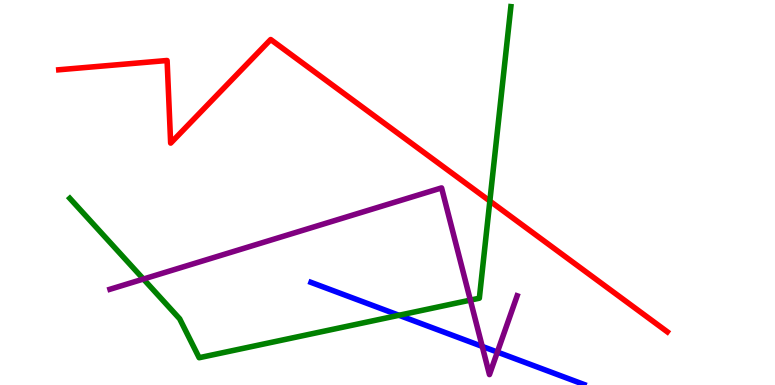[{'lines': ['blue', 'red'], 'intersections': []}, {'lines': ['green', 'red'], 'intersections': [{'x': 6.32, 'y': 4.78}]}, {'lines': ['purple', 'red'], 'intersections': []}, {'lines': ['blue', 'green'], 'intersections': [{'x': 5.15, 'y': 1.81}]}, {'lines': ['blue', 'purple'], 'intersections': [{'x': 6.22, 'y': 1.0}, {'x': 6.42, 'y': 0.855}]}, {'lines': ['green', 'purple'], 'intersections': [{'x': 1.85, 'y': 2.75}, {'x': 6.07, 'y': 2.2}]}]